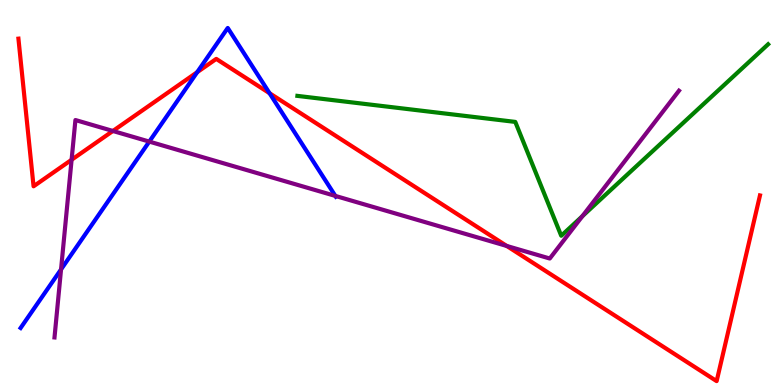[{'lines': ['blue', 'red'], 'intersections': [{'x': 2.54, 'y': 8.13}, {'x': 3.48, 'y': 7.58}]}, {'lines': ['green', 'red'], 'intersections': []}, {'lines': ['purple', 'red'], 'intersections': [{'x': 0.924, 'y': 5.85}, {'x': 1.46, 'y': 6.6}, {'x': 6.54, 'y': 3.61}]}, {'lines': ['blue', 'green'], 'intersections': []}, {'lines': ['blue', 'purple'], 'intersections': [{'x': 0.788, 'y': 3.0}, {'x': 1.93, 'y': 6.32}, {'x': 4.33, 'y': 4.91}]}, {'lines': ['green', 'purple'], 'intersections': [{'x': 7.51, 'y': 4.38}]}]